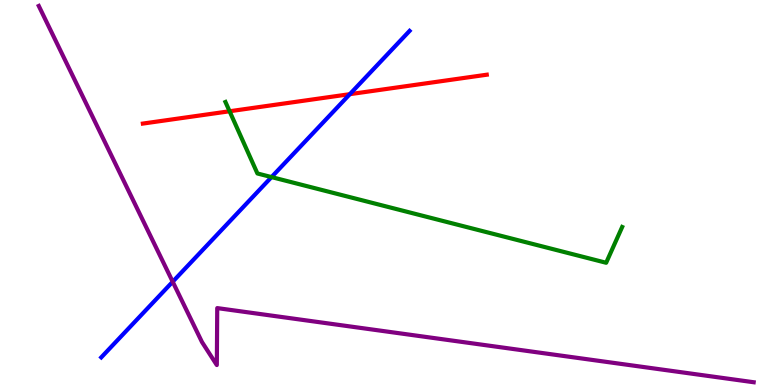[{'lines': ['blue', 'red'], 'intersections': [{'x': 4.51, 'y': 7.55}]}, {'lines': ['green', 'red'], 'intersections': [{'x': 2.96, 'y': 7.11}]}, {'lines': ['purple', 'red'], 'intersections': []}, {'lines': ['blue', 'green'], 'intersections': [{'x': 3.5, 'y': 5.4}]}, {'lines': ['blue', 'purple'], 'intersections': [{'x': 2.23, 'y': 2.68}]}, {'lines': ['green', 'purple'], 'intersections': []}]